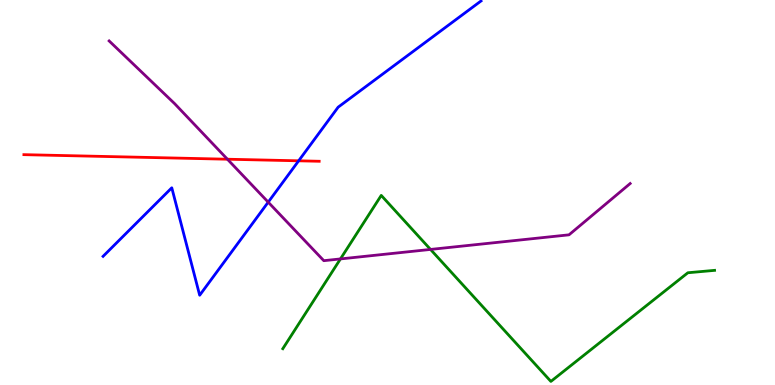[{'lines': ['blue', 'red'], 'intersections': [{'x': 3.85, 'y': 5.82}]}, {'lines': ['green', 'red'], 'intersections': []}, {'lines': ['purple', 'red'], 'intersections': [{'x': 2.93, 'y': 5.86}]}, {'lines': ['blue', 'green'], 'intersections': []}, {'lines': ['blue', 'purple'], 'intersections': [{'x': 3.46, 'y': 4.75}]}, {'lines': ['green', 'purple'], 'intersections': [{'x': 4.39, 'y': 3.27}, {'x': 5.55, 'y': 3.52}]}]